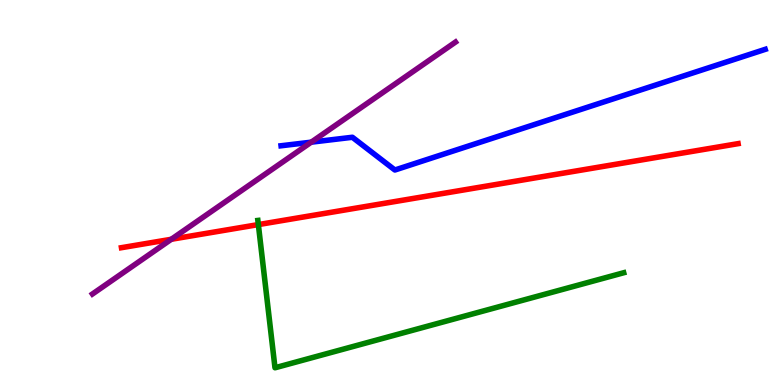[{'lines': ['blue', 'red'], 'intersections': []}, {'lines': ['green', 'red'], 'intersections': [{'x': 3.33, 'y': 4.17}]}, {'lines': ['purple', 'red'], 'intersections': [{'x': 2.21, 'y': 3.78}]}, {'lines': ['blue', 'green'], 'intersections': []}, {'lines': ['blue', 'purple'], 'intersections': [{'x': 4.02, 'y': 6.31}]}, {'lines': ['green', 'purple'], 'intersections': []}]